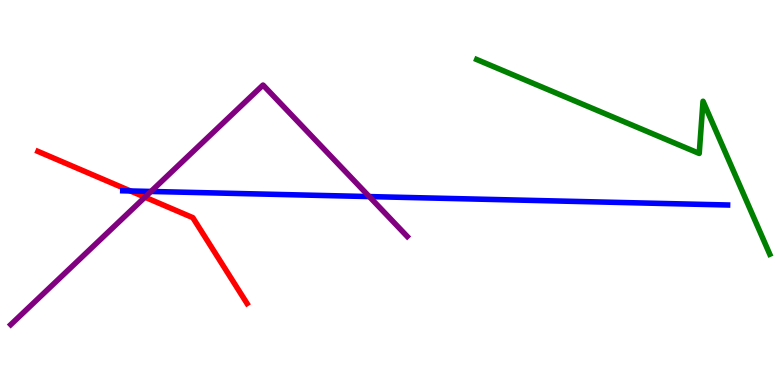[{'lines': ['blue', 'red'], 'intersections': [{'x': 1.68, 'y': 5.04}]}, {'lines': ['green', 'red'], 'intersections': []}, {'lines': ['purple', 'red'], 'intersections': [{'x': 1.87, 'y': 4.88}]}, {'lines': ['blue', 'green'], 'intersections': []}, {'lines': ['blue', 'purple'], 'intersections': [{'x': 1.95, 'y': 5.03}, {'x': 4.76, 'y': 4.89}]}, {'lines': ['green', 'purple'], 'intersections': []}]